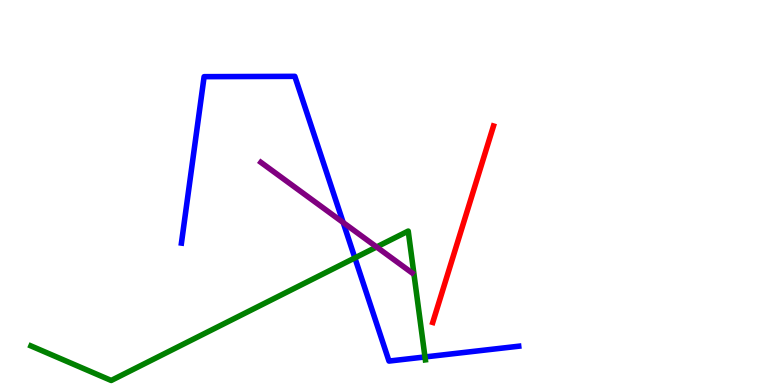[{'lines': ['blue', 'red'], 'intersections': []}, {'lines': ['green', 'red'], 'intersections': []}, {'lines': ['purple', 'red'], 'intersections': []}, {'lines': ['blue', 'green'], 'intersections': [{'x': 4.58, 'y': 3.3}, {'x': 5.48, 'y': 0.729}]}, {'lines': ['blue', 'purple'], 'intersections': [{'x': 4.43, 'y': 4.22}]}, {'lines': ['green', 'purple'], 'intersections': [{'x': 4.86, 'y': 3.59}]}]